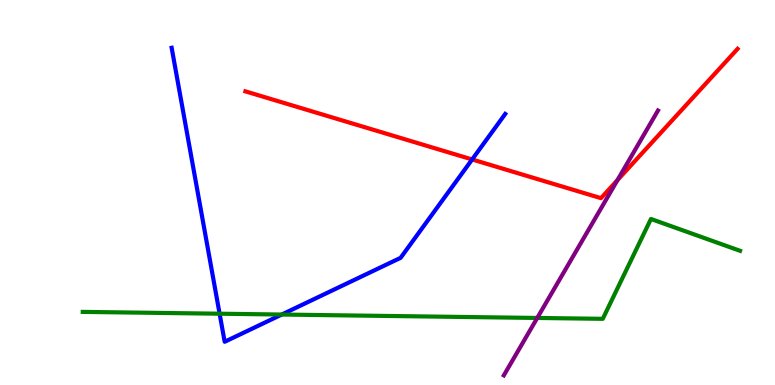[{'lines': ['blue', 'red'], 'intersections': [{'x': 6.09, 'y': 5.86}]}, {'lines': ['green', 'red'], 'intersections': []}, {'lines': ['purple', 'red'], 'intersections': [{'x': 7.97, 'y': 5.32}]}, {'lines': ['blue', 'green'], 'intersections': [{'x': 2.83, 'y': 1.85}, {'x': 3.64, 'y': 1.83}]}, {'lines': ['blue', 'purple'], 'intersections': []}, {'lines': ['green', 'purple'], 'intersections': [{'x': 6.93, 'y': 1.74}]}]